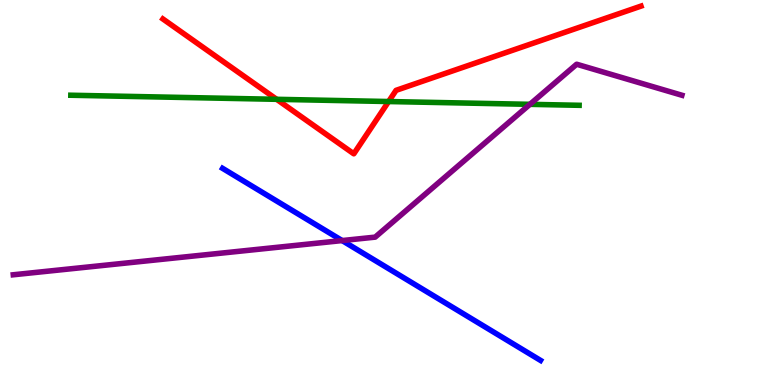[{'lines': ['blue', 'red'], 'intersections': []}, {'lines': ['green', 'red'], 'intersections': [{'x': 3.57, 'y': 7.42}, {'x': 5.01, 'y': 7.36}]}, {'lines': ['purple', 'red'], 'intersections': []}, {'lines': ['blue', 'green'], 'intersections': []}, {'lines': ['blue', 'purple'], 'intersections': [{'x': 4.41, 'y': 3.75}]}, {'lines': ['green', 'purple'], 'intersections': [{'x': 6.84, 'y': 7.29}]}]